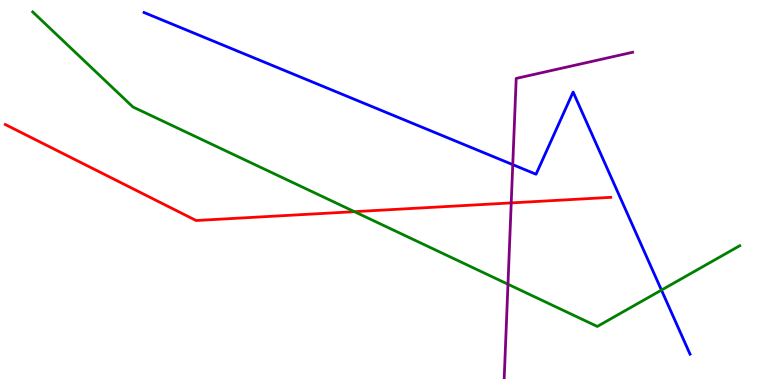[{'lines': ['blue', 'red'], 'intersections': []}, {'lines': ['green', 'red'], 'intersections': [{'x': 4.57, 'y': 4.5}]}, {'lines': ['purple', 'red'], 'intersections': [{'x': 6.6, 'y': 4.73}]}, {'lines': ['blue', 'green'], 'intersections': [{'x': 8.53, 'y': 2.47}]}, {'lines': ['blue', 'purple'], 'intersections': [{'x': 6.62, 'y': 5.72}]}, {'lines': ['green', 'purple'], 'intersections': [{'x': 6.55, 'y': 2.62}]}]